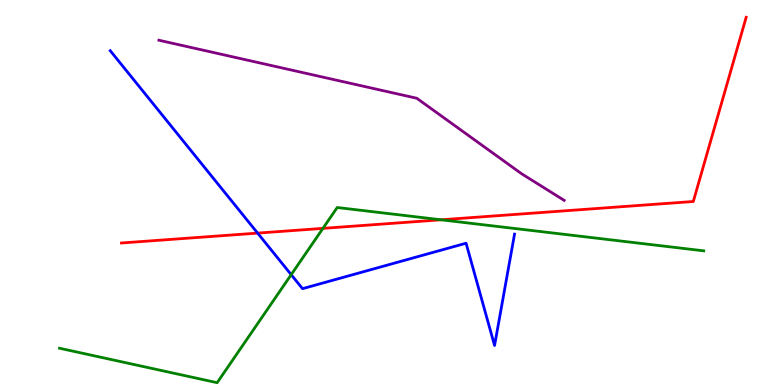[{'lines': ['blue', 'red'], 'intersections': [{'x': 3.32, 'y': 3.95}]}, {'lines': ['green', 'red'], 'intersections': [{'x': 4.17, 'y': 4.07}, {'x': 5.69, 'y': 4.29}]}, {'lines': ['purple', 'red'], 'intersections': []}, {'lines': ['blue', 'green'], 'intersections': [{'x': 3.76, 'y': 2.87}]}, {'lines': ['blue', 'purple'], 'intersections': []}, {'lines': ['green', 'purple'], 'intersections': []}]